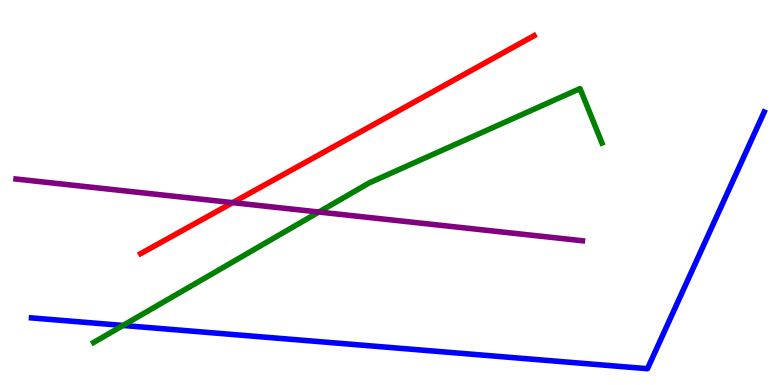[{'lines': ['blue', 'red'], 'intersections': []}, {'lines': ['green', 'red'], 'intersections': []}, {'lines': ['purple', 'red'], 'intersections': [{'x': 3.0, 'y': 4.74}]}, {'lines': ['blue', 'green'], 'intersections': [{'x': 1.59, 'y': 1.55}]}, {'lines': ['blue', 'purple'], 'intersections': []}, {'lines': ['green', 'purple'], 'intersections': [{'x': 4.11, 'y': 4.49}]}]